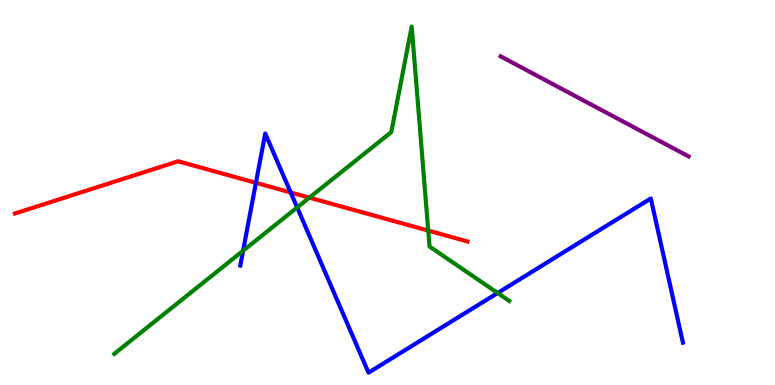[{'lines': ['blue', 'red'], 'intersections': [{'x': 3.3, 'y': 5.25}, {'x': 3.75, 'y': 5.0}]}, {'lines': ['green', 'red'], 'intersections': [{'x': 3.99, 'y': 4.87}, {'x': 5.53, 'y': 4.01}]}, {'lines': ['purple', 'red'], 'intersections': []}, {'lines': ['blue', 'green'], 'intersections': [{'x': 3.14, 'y': 3.49}, {'x': 3.83, 'y': 4.61}, {'x': 6.42, 'y': 2.39}]}, {'lines': ['blue', 'purple'], 'intersections': []}, {'lines': ['green', 'purple'], 'intersections': []}]